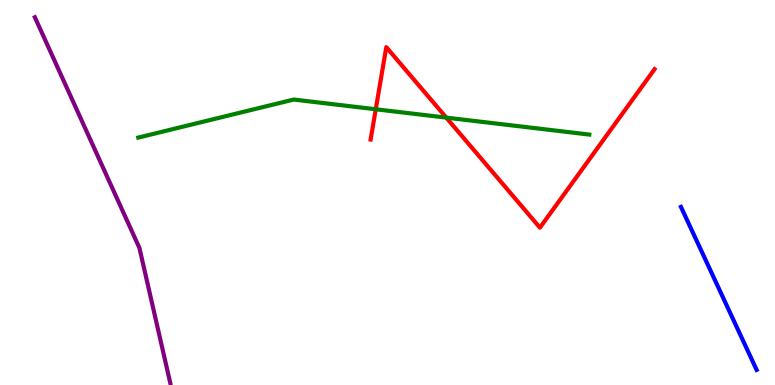[{'lines': ['blue', 'red'], 'intersections': []}, {'lines': ['green', 'red'], 'intersections': [{'x': 4.85, 'y': 7.16}, {'x': 5.76, 'y': 6.94}]}, {'lines': ['purple', 'red'], 'intersections': []}, {'lines': ['blue', 'green'], 'intersections': []}, {'lines': ['blue', 'purple'], 'intersections': []}, {'lines': ['green', 'purple'], 'intersections': []}]